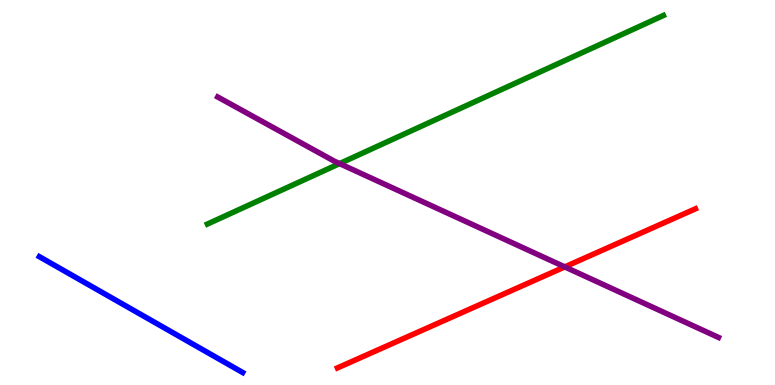[{'lines': ['blue', 'red'], 'intersections': []}, {'lines': ['green', 'red'], 'intersections': []}, {'lines': ['purple', 'red'], 'intersections': [{'x': 7.29, 'y': 3.07}]}, {'lines': ['blue', 'green'], 'intersections': []}, {'lines': ['blue', 'purple'], 'intersections': []}, {'lines': ['green', 'purple'], 'intersections': [{'x': 4.38, 'y': 5.75}]}]